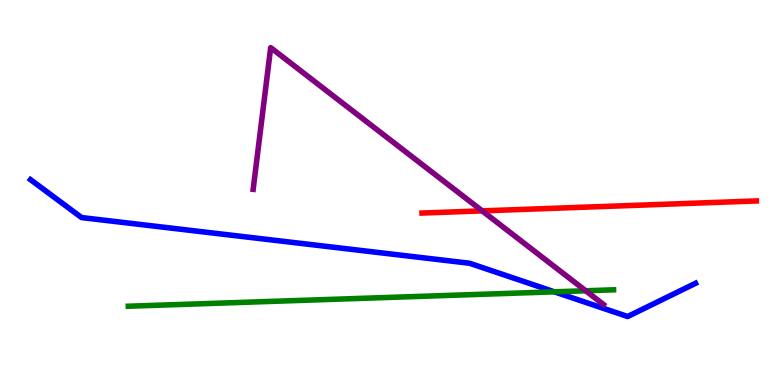[{'lines': ['blue', 'red'], 'intersections': []}, {'lines': ['green', 'red'], 'intersections': []}, {'lines': ['purple', 'red'], 'intersections': [{'x': 6.22, 'y': 4.52}]}, {'lines': ['blue', 'green'], 'intersections': [{'x': 7.15, 'y': 2.42}]}, {'lines': ['blue', 'purple'], 'intersections': []}, {'lines': ['green', 'purple'], 'intersections': [{'x': 7.56, 'y': 2.45}]}]